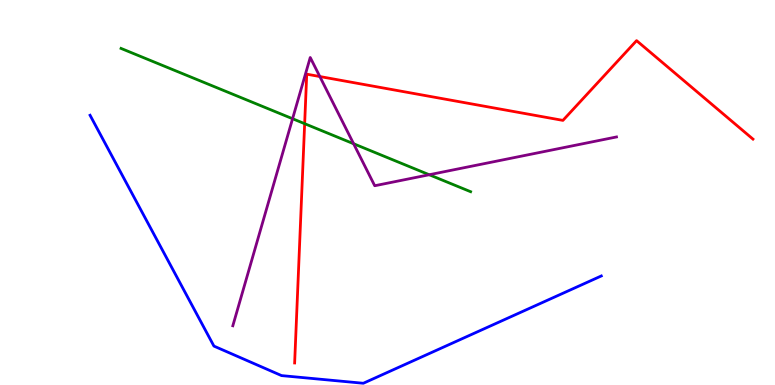[{'lines': ['blue', 'red'], 'intersections': []}, {'lines': ['green', 'red'], 'intersections': [{'x': 3.93, 'y': 6.79}]}, {'lines': ['purple', 'red'], 'intersections': [{'x': 4.13, 'y': 8.01}]}, {'lines': ['blue', 'green'], 'intersections': []}, {'lines': ['blue', 'purple'], 'intersections': []}, {'lines': ['green', 'purple'], 'intersections': [{'x': 3.78, 'y': 6.92}, {'x': 4.56, 'y': 6.27}, {'x': 5.54, 'y': 5.46}]}]